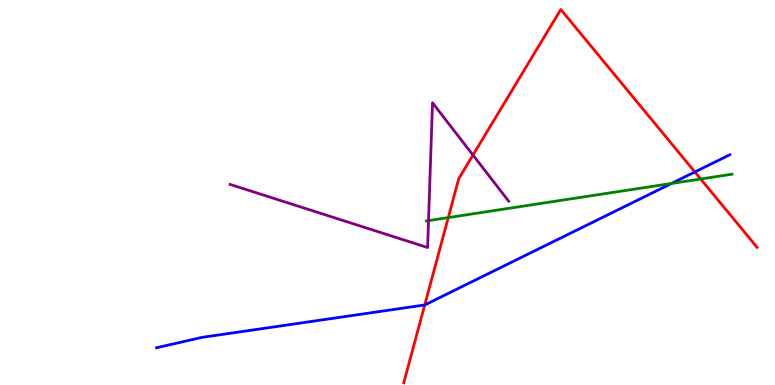[{'lines': ['blue', 'red'], 'intersections': [{'x': 5.48, 'y': 2.08}, {'x': 8.97, 'y': 5.53}]}, {'lines': ['green', 'red'], 'intersections': [{'x': 5.78, 'y': 4.35}, {'x': 9.04, 'y': 5.35}]}, {'lines': ['purple', 'red'], 'intersections': [{'x': 6.1, 'y': 5.97}]}, {'lines': ['blue', 'green'], 'intersections': [{'x': 8.66, 'y': 5.23}]}, {'lines': ['blue', 'purple'], 'intersections': []}, {'lines': ['green', 'purple'], 'intersections': [{'x': 5.53, 'y': 4.27}]}]